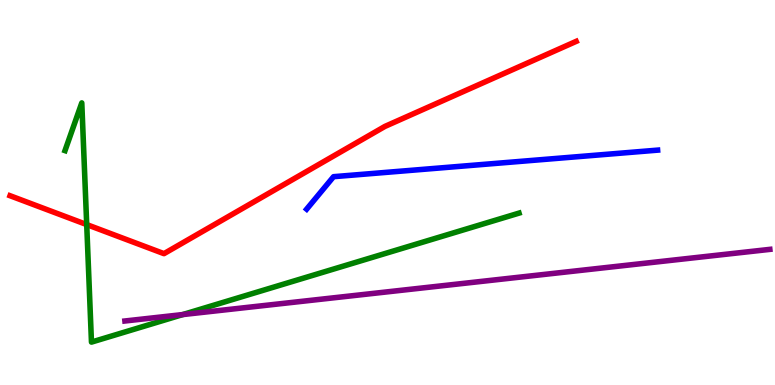[{'lines': ['blue', 'red'], 'intersections': []}, {'lines': ['green', 'red'], 'intersections': [{'x': 1.12, 'y': 4.17}]}, {'lines': ['purple', 'red'], 'intersections': []}, {'lines': ['blue', 'green'], 'intersections': []}, {'lines': ['blue', 'purple'], 'intersections': []}, {'lines': ['green', 'purple'], 'intersections': [{'x': 2.36, 'y': 1.83}]}]